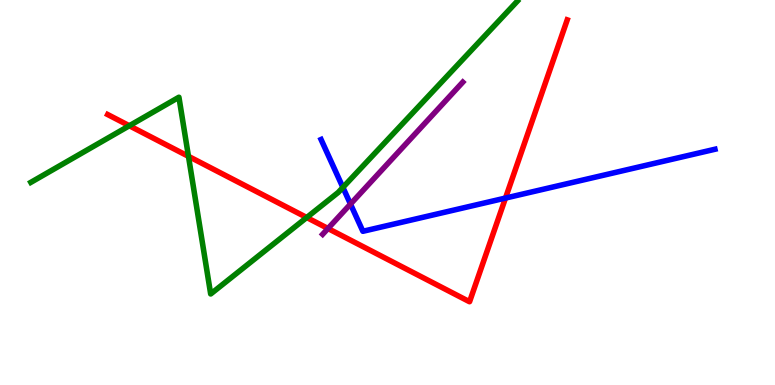[{'lines': ['blue', 'red'], 'intersections': [{'x': 6.52, 'y': 4.86}]}, {'lines': ['green', 'red'], 'intersections': [{'x': 1.67, 'y': 6.73}, {'x': 2.43, 'y': 5.94}, {'x': 3.96, 'y': 4.35}]}, {'lines': ['purple', 'red'], 'intersections': [{'x': 4.23, 'y': 4.06}]}, {'lines': ['blue', 'green'], 'intersections': [{'x': 4.42, 'y': 5.13}]}, {'lines': ['blue', 'purple'], 'intersections': [{'x': 4.52, 'y': 4.7}]}, {'lines': ['green', 'purple'], 'intersections': []}]